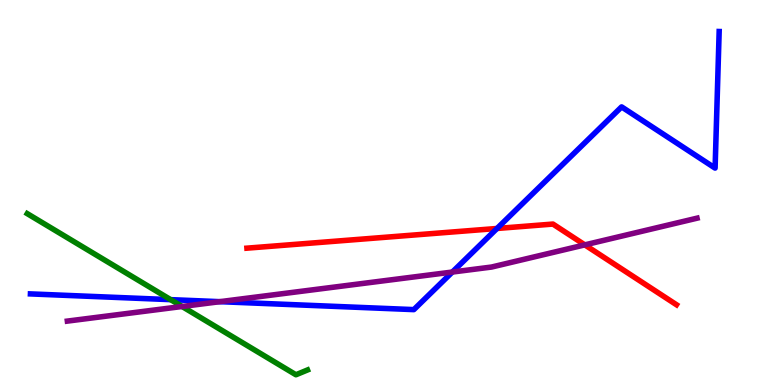[{'lines': ['blue', 'red'], 'intersections': [{'x': 6.41, 'y': 4.07}]}, {'lines': ['green', 'red'], 'intersections': []}, {'lines': ['purple', 'red'], 'intersections': [{'x': 7.55, 'y': 3.64}]}, {'lines': ['blue', 'green'], 'intersections': [{'x': 2.2, 'y': 2.22}]}, {'lines': ['blue', 'purple'], 'intersections': [{'x': 2.84, 'y': 2.16}, {'x': 5.84, 'y': 2.93}]}, {'lines': ['green', 'purple'], 'intersections': [{'x': 2.35, 'y': 2.04}]}]